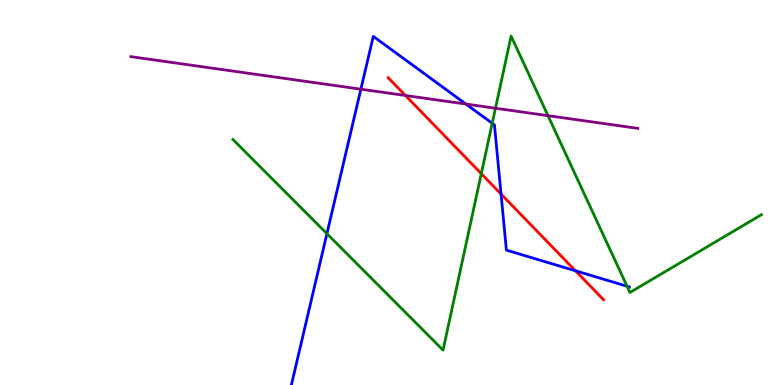[{'lines': ['blue', 'red'], 'intersections': [{'x': 6.47, 'y': 4.96}, {'x': 7.43, 'y': 2.97}]}, {'lines': ['green', 'red'], 'intersections': [{'x': 6.21, 'y': 5.49}]}, {'lines': ['purple', 'red'], 'intersections': [{'x': 5.23, 'y': 7.52}]}, {'lines': ['blue', 'green'], 'intersections': [{'x': 4.22, 'y': 3.93}, {'x': 6.35, 'y': 6.8}, {'x': 8.09, 'y': 2.57}]}, {'lines': ['blue', 'purple'], 'intersections': [{'x': 4.66, 'y': 7.68}, {'x': 6.01, 'y': 7.3}]}, {'lines': ['green', 'purple'], 'intersections': [{'x': 6.39, 'y': 7.19}, {'x': 7.07, 'y': 7.0}]}]